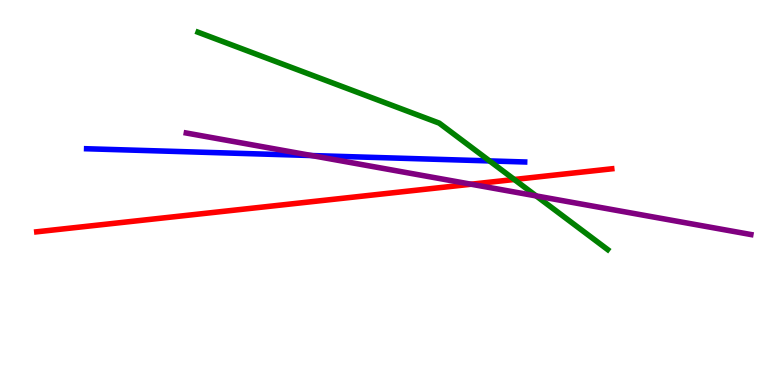[{'lines': ['blue', 'red'], 'intersections': []}, {'lines': ['green', 'red'], 'intersections': [{'x': 6.64, 'y': 5.34}]}, {'lines': ['purple', 'red'], 'intersections': [{'x': 6.08, 'y': 5.22}]}, {'lines': ['blue', 'green'], 'intersections': [{'x': 6.32, 'y': 5.82}]}, {'lines': ['blue', 'purple'], 'intersections': [{'x': 4.02, 'y': 5.96}]}, {'lines': ['green', 'purple'], 'intersections': [{'x': 6.92, 'y': 4.91}]}]